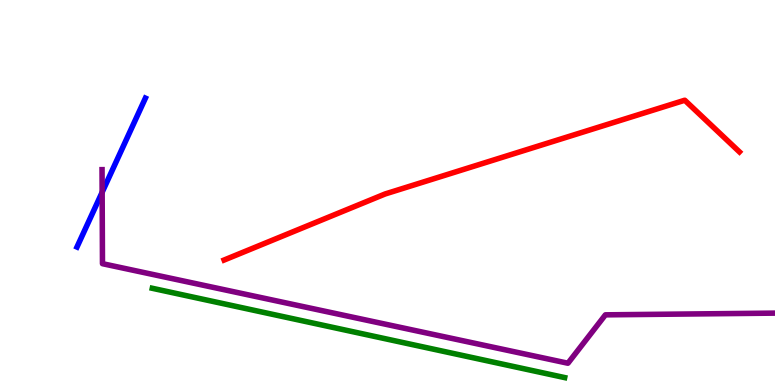[{'lines': ['blue', 'red'], 'intersections': []}, {'lines': ['green', 'red'], 'intersections': []}, {'lines': ['purple', 'red'], 'intersections': []}, {'lines': ['blue', 'green'], 'intersections': []}, {'lines': ['blue', 'purple'], 'intersections': [{'x': 1.32, 'y': 5.01}]}, {'lines': ['green', 'purple'], 'intersections': []}]